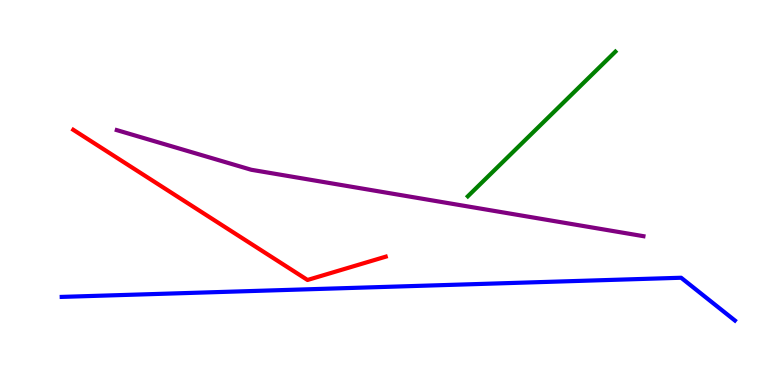[{'lines': ['blue', 'red'], 'intersections': []}, {'lines': ['green', 'red'], 'intersections': []}, {'lines': ['purple', 'red'], 'intersections': []}, {'lines': ['blue', 'green'], 'intersections': []}, {'lines': ['blue', 'purple'], 'intersections': []}, {'lines': ['green', 'purple'], 'intersections': []}]